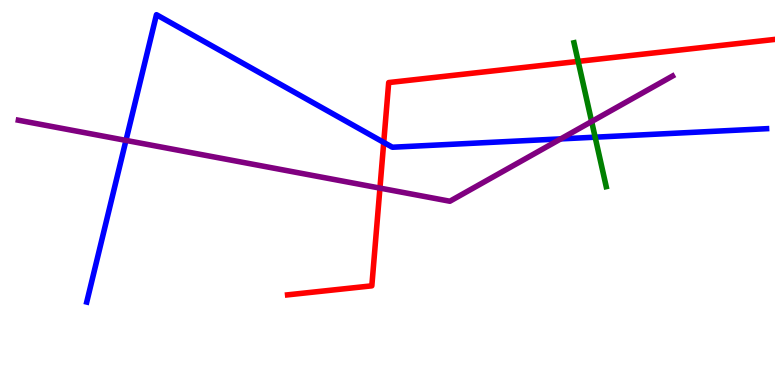[{'lines': ['blue', 'red'], 'intersections': [{'x': 4.95, 'y': 6.3}]}, {'lines': ['green', 'red'], 'intersections': [{'x': 7.46, 'y': 8.41}]}, {'lines': ['purple', 'red'], 'intersections': [{'x': 4.9, 'y': 5.11}]}, {'lines': ['blue', 'green'], 'intersections': [{'x': 7.68, 'y': 6.44}]}, {'lines': ['blue', 'purple'], 'intersections': [{'x': 1.63, 'y': 6.35}, {'x': 7.24, 'y': 6.39}]}, {'lines': ['green', 'purple'], 'intersections': [{'x': 7.63, 'y': 6.84}]}]